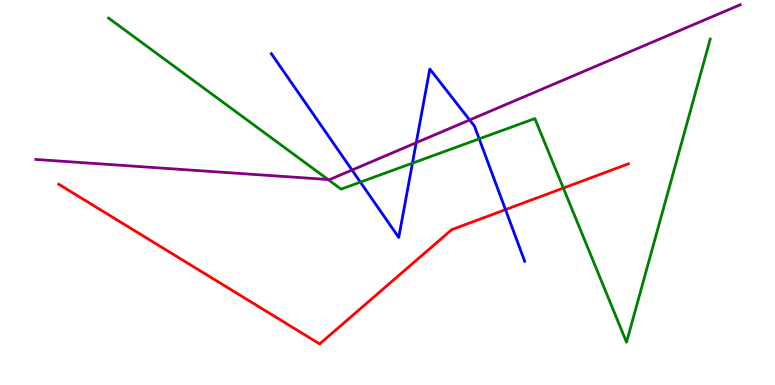[{'lines': ['blue', 'red'], 'intersections': [{'x': 6.52, 'y': 4.56}]}, {'lines': ['green', 'red'], 'intersections': [{'x': 7.27, 'y': 5.11}]}, {'lines': ['purple', 'red'], 'intersections': []}, {'lines': ['blue', 'green'], 'intersections': [{'x': 4.65, 'y': 5.27}, {'x': 5.32, 'y': 5.76}, {'x': 6.18, 'y': 6.39}]}, {'lines': ['blue', 'purple'], 'intersections': [{'x': 4.54, 'y': 5.58}, {'x': 5.37, 'y': 6.29}, {'x': 6.06, 'y': 6.88}]}, {'lines': ['green', 'purple'], 'intersections': [{'x': 4.23, 'y': 5.34}]}]